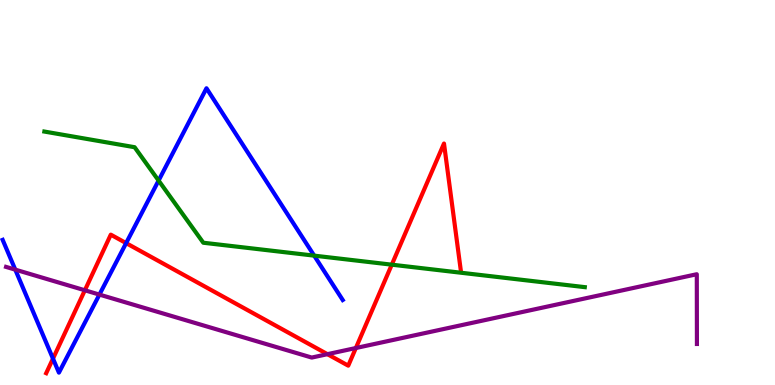[{'lines': ['blue', 'red'], 'intersections': [{'x': 0.684, 'y': 0.685}, {'x': 1.63, 'y': 3.69}]}, {'lines': ['green', 'red'], 'intersections': [{'x': 5.06, 'y': 3.13}]}, {'lines': ['purple', 'red'], 'intersections': [{'x': 1.09, 'y': 2.46}, {'x': 4.22, 'y': 0.801}, {'x': 4.59, 'y': 0.96}]}, {'lines': ['blue', 'green'], 'intersections': [{'x': 2.05, 'y': 5.31}, {'x': 4.05, 'y': 3.36}]}, {'lines': ['blue', 'purple'], 'intersections': [{'x': 0.197, 'y': 3.0}, {'x': 1.28, 'y': 2.35}]}, {'lines': ['green', 'purple'], 'intersections': []}]